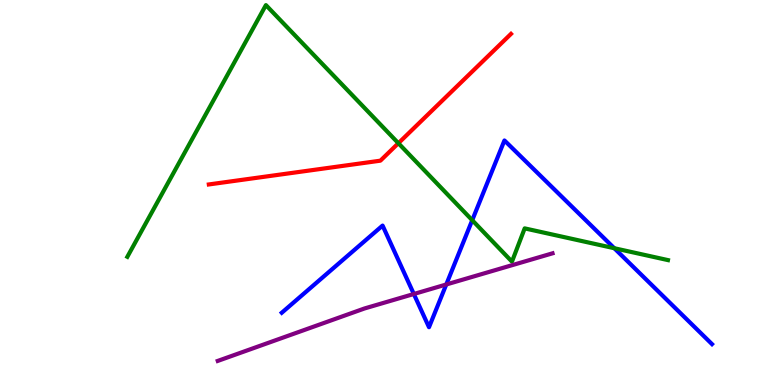[{'lines': ['blue', 'red'], 'intersections': []}, {'lines': ['green', 'red'], 'intersections': [{'x': 5.14, 'y': 6.28}]}, {'lines': ['purple', 'red'], 'intersections': []}, {'lines': ['blue', 'green'], 'intersections': [{'x': 6.09, 'y': 4.28}, {'x': 7.93, 'y': 3.55}]}, {'lines': ['blue', 'purple'], 'intersections': [{'x': 5.34, 'y': 2.36}, {'x': 5.76, 'y': 2.61}]}, {'lines': ['green', 'purple'], 'intersections': []}]